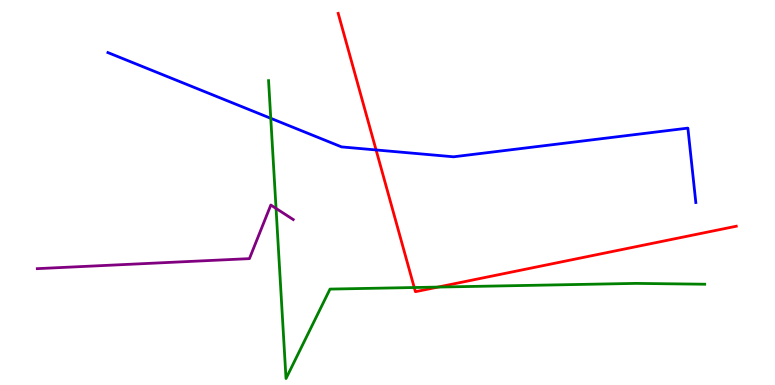[{'lines': ['blue', 'red'], 'intersections': [{'x': 4.85, 'y': 6.11}]}, {'lines': ['green', 'red'], 'intersections': [{'x': 5.35, 'y': 2.53}, {'x': 5.65, 'y': 2.54}]}, {'lines': ['purple', 'red'], 'intersections': []}, {'lines': ['blue', 'green'], 'intersections': [{'x': 3.49, 'y': 6.93}]}, {'lines': ['blue', 'purple'], 'intersections': []}, {'lines': ['green', 'purple'], 'intersections': [{'x': 3.56, 'y': 4.59}]}]